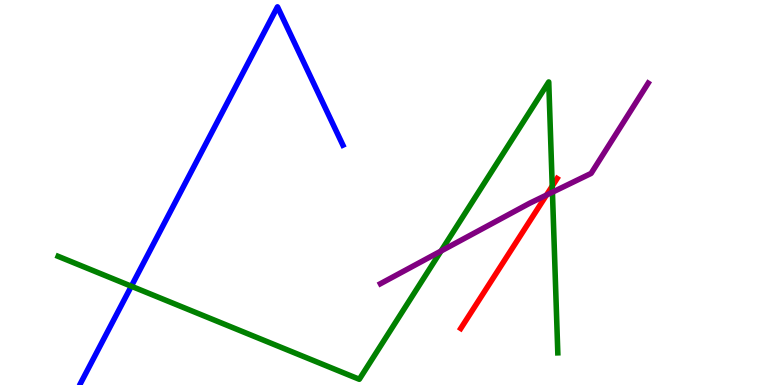[{'lines': ['blue', 'red'], 'intersections': []}, {'lines': ['green', 'red'], 'intersections': [{'x': 7.13, 'y': 5.17}]}, {'lines': ['purple', 'red'], 'intersections': [{'x': 7.05, 'y': 4.93}]}, {'lines': ['blue', 'green'], 'intersections': [{'x': 1.69, 'y': 2.57}]}, {'lines': ['blue', 'purple'], 'intersections': []}, {'lines': ['green', 'purple'], 'intersections': [{'x': 5.69, 'y': 3.48}, {'x': 7.13, 'y': 5.01}]}]